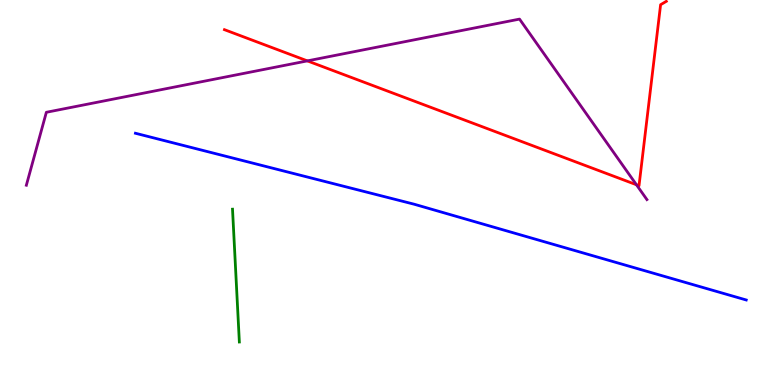[{'lines': ['blue', 'red'], 'intersections': []}, {'lines': ['green', 'red'], 'intersections': []}, {'lines': ['purple', 'red'], 'intersections': [{'x': 3.97, 'y': 8.42}, {'x': 8.21, 'y': 5.2}]}, {'lines': ['blue', 'green'], 'intersections': []}, {'lines': ['blue', 'purple'], 'intersections': []}, {'lines': ['green', 'purple'], 'intersections': []}]